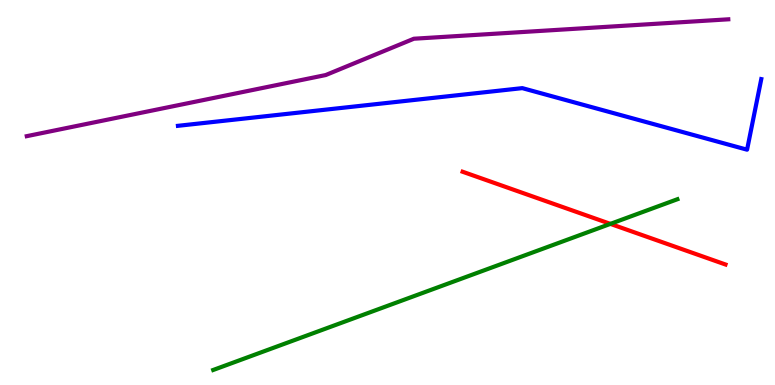[{'lines': ['blue', 'red'], 'intersections': []}, {'lines': ['green', 'red'], 'intersections': [{'x': 7.88, 'y': 4.18}]}, {'lines': ['purple', 'red'], 'intersections': []}, {'lines': ['blue', 'green'], 'intersections': []}, {'lines': ['blue', 'purple'], 'intersections': []}, {'lines': ['green', 'purple'], 'intersections': []}]